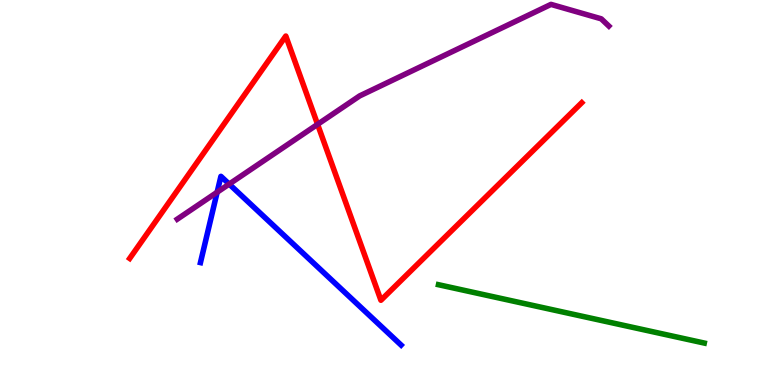[{'lines': ['blue', 'red'], 'intersections': []}, {'lines': ['green', 'red'], 'intersections': []}, {'lines': ['purple', 'red'], 'intersections': [{'x': 4.1, 'y': 6.77}]}, {'lines': ['blue', 'green'], 'intersections': []}, {'lines': ['blue', 'purple'], 'intersections': [{'x': 2.8, 'y': 5.01}, {'x': 2.96, 'y': 5.22}]}, {'lines': ['green', 'purple'], 'intersections': []}]